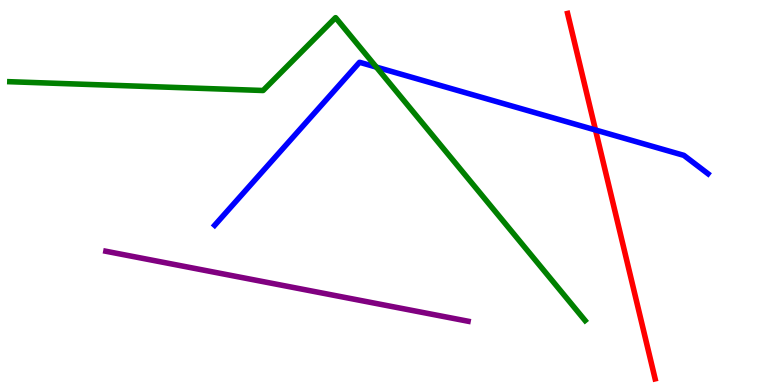[{'lines': ['blue', 'red'], 'intersections': [{'x': 7.68, 'y': 6.62}]}, {'lines': ['green', 'red'], 'intersections': []}, {'lines': ['purple', 'red'], 'intersections': []}, {'lines': ['blue', 'green'], 'intersections': [{'x': 4.86, 'y': 8.26}]}, {'lines': ['blue', 'purple'], 'intersections': []}, {'lines': ['green', 'purple'], 'intersections': []}]